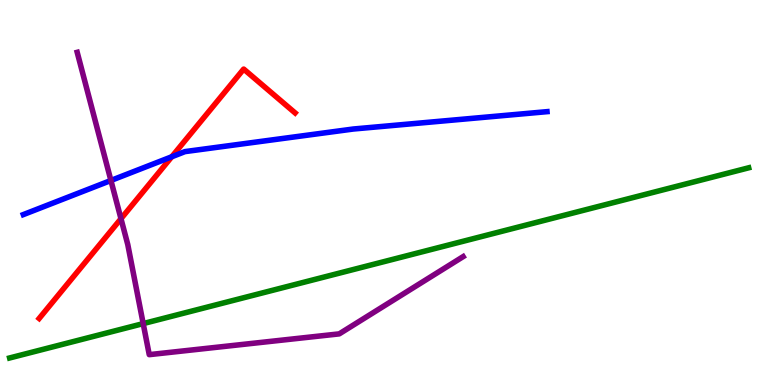[{'lines': ['blue', 'red'], 'intersections': [{'x': 2.22, 'y': 5.93}]}, {'lines': ['green', 'red'], 'intersections': []}, {'lines': ['purple', 'red'], 'intersections': [{'x': 1.56, 'y': 4.32}]}, {'lines': ['blue', 'green'], 'intersections': []}, {'lines': ['blue', 'purple'], 'intersections': [{'x': 1.43, 'y': 5.31}]}, {'lines': ['green', 'purple'], 'intersections': [{'x': 1.85, 'y': 1.59}]}]